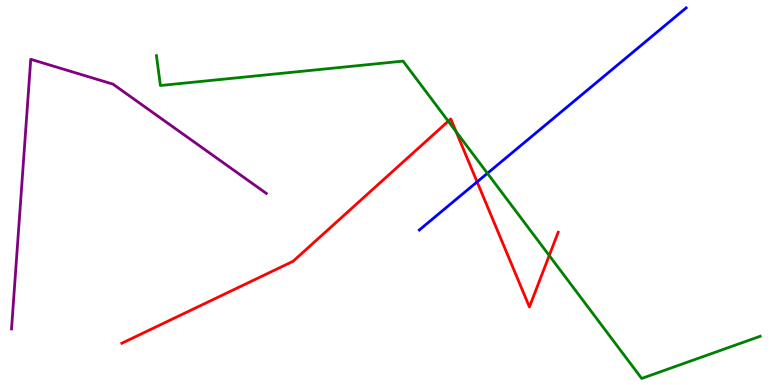[{'lines': ['blue', 'red'], 'intersections': [{'x': 6.16, 'y': 5.28}]}, {'lines': ['green', 'red'], 'intersections': [{'x': 5.78, 'y': 6.85}, {'x': 5.88, 'y': 6.58}, {'x': 7.09, 'y': 3.36}]}, {'lines': ['purple', 'red'], 'intersections': []}, {'lines': ['blue', 'green'], 'intersections': [{'x': 6.29, 'y': 5.5}]}, {'lines': ['blue', 'purple'], 'intersections': []}, {'lines': ['green', 'purple'], 'intersections': []}]